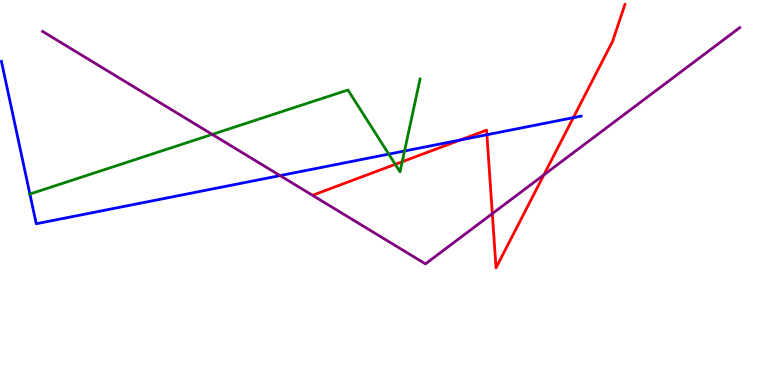[{'lines': ['blue', 'red'], 'intersections': [{'x': 5.94, 'y': 6.36}, {'x': 6.28, 'y': 6.5}, {'x': 7.4, 'y': 6.94}]}, {'lines': ['green', 'red'], 'intersections': [{'x': 5.1, 'y': 5.73}, {'x': 5.19, 'y': 5.8}]}, {'lines': ['purple', 'red'], 'intersections': [{'x': 6.35, 'y': 4.45}, {'x': 7.02, 'y': 5.46}]}, {'lines': ['blue', 'green'], 'intersections': [{'x': 0.386, 'y': 4.96}, {'x': 5.02, 'y': 6.0}, {'x': 5.22, 'y': 6.08}]}, {'lines': ['blue', 'purple'], 'intersections': [{'x': 3.61, 'y': 5.44}]}, {'lines': ['green', 'purple'], 'intersections': [{'x': 2.74, 'y': 6.51}]}]